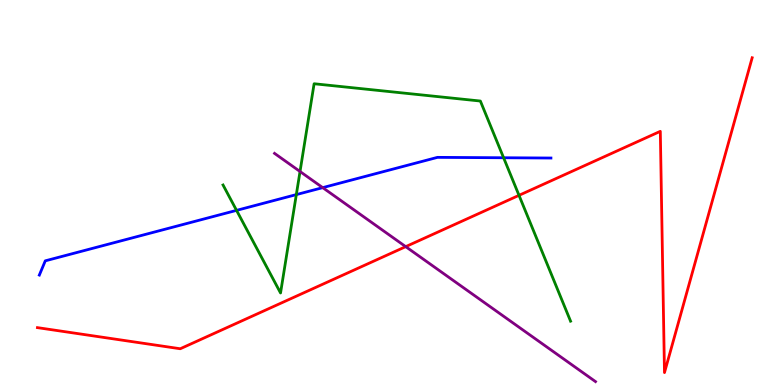[{'lines': ['blue', 'red'], 'intersections': []}, {'lines': ['green', 'red'], 'intersections': [{'x': 6.7, 'y': 4.93}]}, {'lines': ['purple', 'red'], 'intersections': [{'x': 5.23, 'y': 3.59}]}, {'lines': ['blue', 'green'], 'intersections': [{'x': 3.05, 'y': 4.54}, {'x': 3.82, 'y': 4.95}, {'x': 6.5, 'y': 5.9}]}, {'lines': ['blue', 'purple'], 'intersections': [{'x': 4.16, 'y': 5.13}]}, {'lines': ['green', 'purple'], 'intersections': [{'x': 3.87, 'y': 5.55}]}]